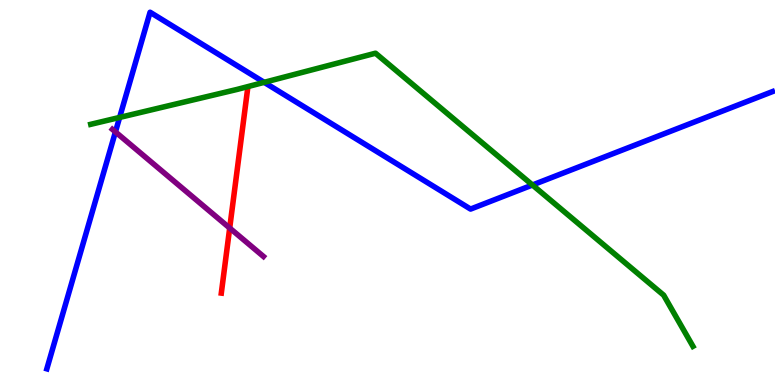[{'lines': ['blue', 'red'], 'intersections': []}, {'lines': ['green', 'red'], 'intersections': []}, {'lines': ['purple', 'red'], 'intersections': [{'x': 2.96, 'y': 4.08}]}, {'lines': ['blue', 'green'], 'intersections': [{'x': 1.54, 'y': 6.95}, {'x': 3.41, 'y': 7.86}, {'x': 6.87, 'y': 5.19}]}, {'lines': ['blue', 'purple'], 'intersections': [{'x': 1.49, 'y': 6.57}]}, {'lines': ['green', 'purple'], 'intersections': []}]